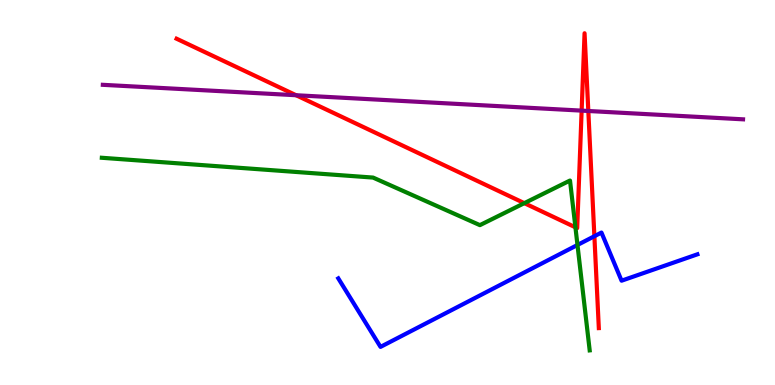[{'lines': ['blue', 'red'], 'intersections': [{'x': 7.67, 'y': 3.86}]}, {'lines': ['green', 'red'], 'intersections': [{'x': 6.77, 'y': 4.72}, {'x': 7.42, 'y': 4.1}]}, {'lines': ['purple', 'red'], 'intersections': [{'x': 3.82, 'y': 7.53}, {'x': 7.5, 'y': 7.13}, {'x': 7.59, 'y': 7.12}]}, {'lines': ['blue', 'green'], 'intersections': [{'x': 7.45, 'y': 3.64}]}, {'lines': ['blue', 'purple'], 'intersections': []}, {'lines': ['green', 'purple'], 'intersections': []}]